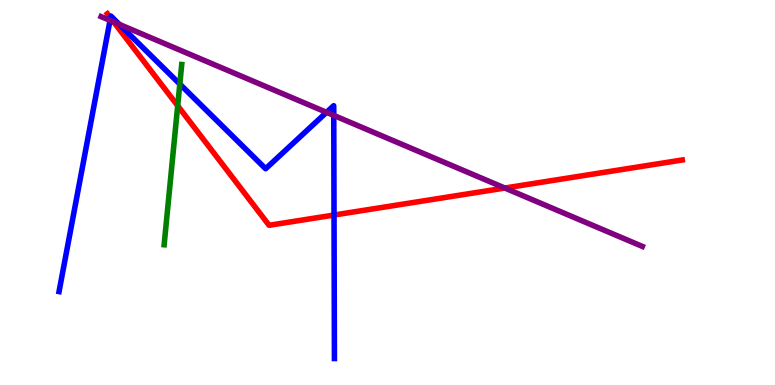[{'lines': ['blue', 'red'], 'intersections': [{'x': 1.43, 'y': 9.54}, {'x': 4.31, 'y': 4.41}]}, {'lines': ['green', 'red'], 'intersections': [{'x': 2.29, 'y': 7.25}]}, {'lines': ['purple', 'red'], 'intersections': [{'x': 1.47, 'y': 9.43}, {'x': 6.51, 'y': 5.12}]}, {'lines': ['blue', 'green'], 'intersections': [{'x': 2.32, 'y': 7.82}]}, {'lines': ['blue', 'purple'], 'intersections': [{'x': 1.42, 'y': 9.47}, {'x': 1.54, 'y': 9.37}, {'x': 4.21, 'y': 7.08}, {'x': 4.31, 'y': 7.0}]}, {'lines': ['green', 'purple'], 'intersections': []}]